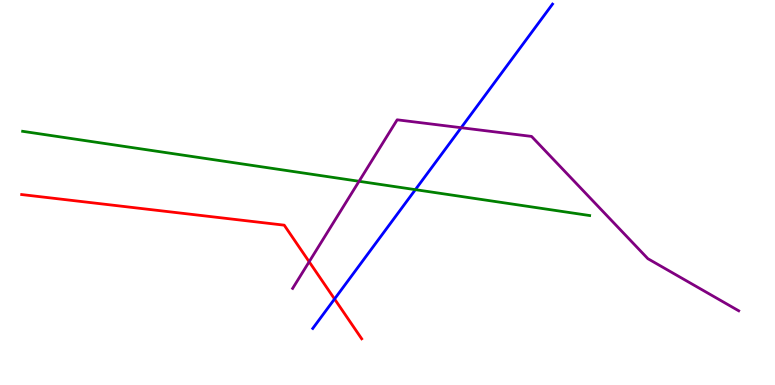[{'lines': ['blue', 'red'], 'intersections': [{'x': 4.32, 'y': 2.23}]}, {'lines': ['green', 'red'], 'intersections': []}, {'lines': ['purple', 'red'], 'intersections': [{'x': 3.99, 'y': 3.2}]}, {'lines': ['blue', 'green'], 'intersections': [{'x': 5.36, 'y': 5.07}]}, {'lines': ['blue', 'purple'], 'intersections': [{'x': 5.95, 'y': 6.68}]}, {'lines': ['green', 'purple'], 'intersections': [{'x': 4.63, 'y': 5.29}]}]